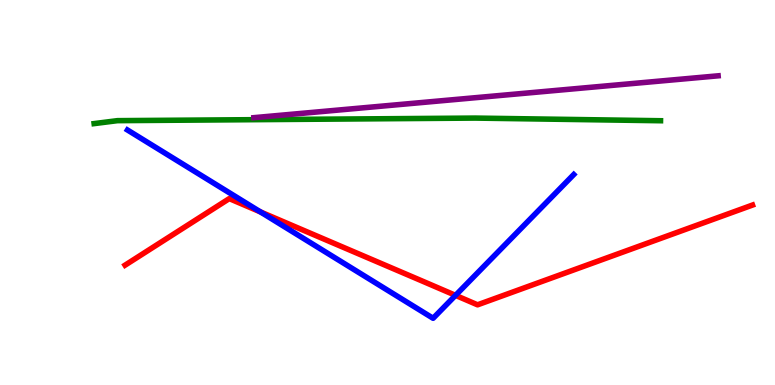[{'lines': ['blue', 'red'], 'intersections': [{'x': 3.36, 'y': 4.5}, {'x': 5.88, 'y': 2.33}]}, {'lines': ['green', 'red'], 'intersections': []}, {'lines': ['purple', 'red'], 'intersections': []}, {'lines': ['blue', 'green'], 'intersections': []}, {'lines': ['blue', 'purple'], 'intersections': []}, {'lines': ['green', 'purple'], 'intersections': []}]